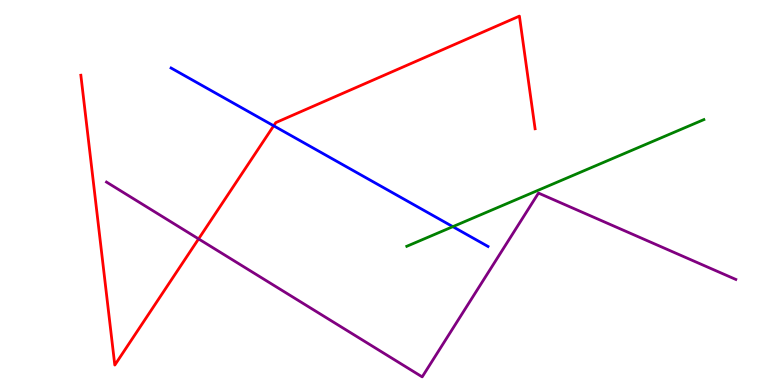[{'lines': ['blue', 'red'], 'intersections': [{'x': 3.53, 'y': 6.73}]}, {'lines': ['green', 'red'], 'intersections': []}, {'lines': ['purple', 'red'], 'intersections': [{'x': 2.56, 'y': 3.79}]}, {'lines': ['blue', 'green'], 'intersections': [{'x': 5.84, 'y': 4.11}]}, {'lines': ['blue', 'purple'], 'intersections': []}, {'lines': ['green', 'purple'], 'intersections': []}]